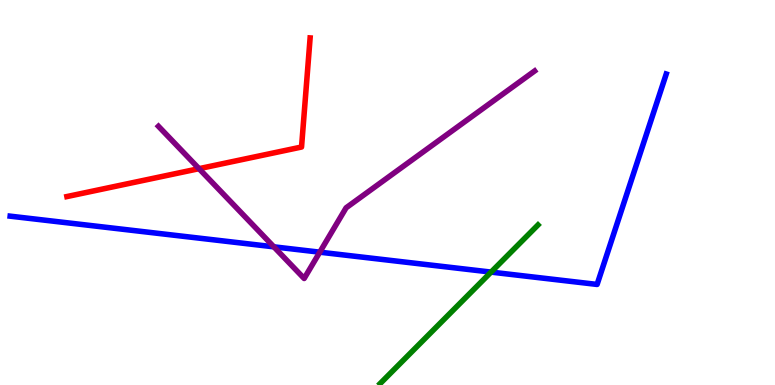[{'lines': ['blue', 'red'], 'intersections': []}, {'lines': ['green', 'red'], 'intersections': []}, {'lines': ['purple', 'red'], 'intersections': [{'x': 2.57, 'y': 5.62}]}, {'lines': ['blue', 'green'], 'intersections': [{'x': 6.34, 'y': 2.93}]}, {'lines': ['blue', 'purple'], 'intersections': [{'x': 3.53, 'y': 3.59}, {'x': 4.13, 'y': 3.45}]}, {'lines': ['green', 'purple'], 'intersections': []}]